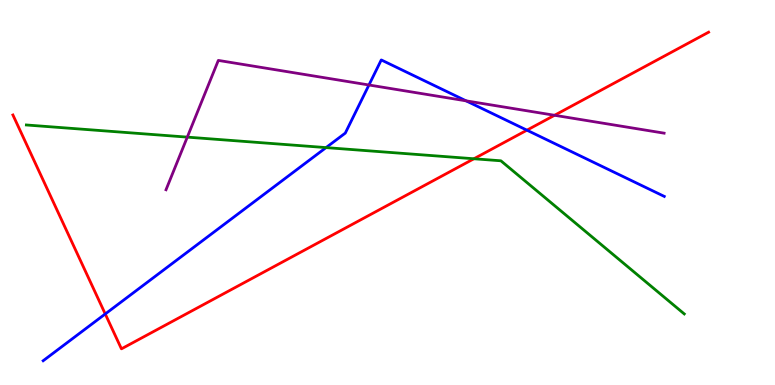[{'lines': ['blue', 'red'], 'intersections': [{'x': 1.36, 'y': 1.84}, {'x': 6.8, 'y': 6.62}]}, {'lines': ['green', 'red'], 'intersections': [{'x': 6.12, 'y': 5.88}]}, {'lines': ['purple', 'red'], 'intersections': [{'x': 7.16, 'y': 7.01}]}, {'lines': ['blue', 'green'], 'intersections': [{'x': 4.21, 'y': 6.17}]}, {'lines': ['blue', 'purple'], 'intersections': [{'x': 4.76, 'y': 7.79}, {'x': 6.01, 'y': 7.38}]}, {'lines': ['green', 'purple'], 'intersections': [{'x': 2.42, 'y': 6.44}]}]